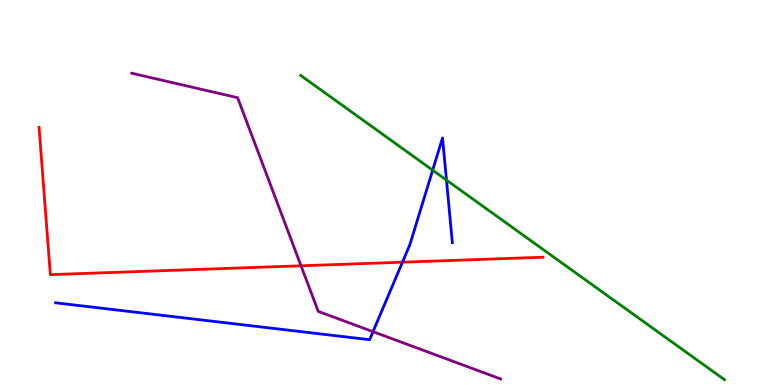[{'lines': ['blue', 'red'], 'intersections': [{'x': 5.19, 'y': 3.19}]}, {'lines': ['green', 'red'], 'intersections': []}, {'lines': ['purple', 'red'], 'intersections': [{'x': 3.88, 'y': 3.1}]}, {'lines': ['blue', 'green'], 'intersections': [{'x': 5.58, 'y': 5.58}, {'x': 5.76, 'y': 5.32}]}, {'lines': ['blue', 'purple'], 'intersections': [{'x': 4.81, 'y': 1.39}]}, {'lines': ['green', 'purple'], 'intersections': []}]